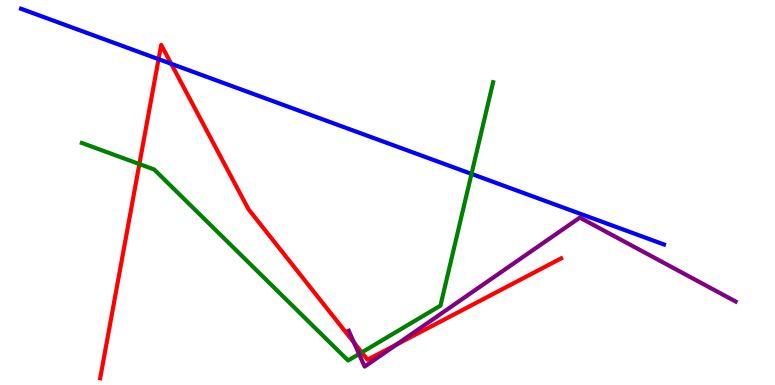[{'lines': ['blue', 'red'], 'intersections': [{'x': 2.05, 'y': 8.46}, {'x': 2.21, 'y': 8.34}]}, {'lines': ['green', 'red'], 'intersections': [{'x': 1.8, 'y': 5.74}, {'x': 4.67, 'y': 0.847}]}, {'lines': ['purple', 'red'], 'intersections': [{'x': 4.57, 'y': 1.1}, {'x': 5.11, 'y': 1.05}]}, {'lines': ['blue', 'green'], 'intersections': [{'x': 6.08, 'y': 5.48}]}, {'lines': ['blue', 'purple'], 'intersections': []}, {'lines': ['green', 'purple'], 'intersections': [{'x': 4.63, 'y': 0.805}]}]